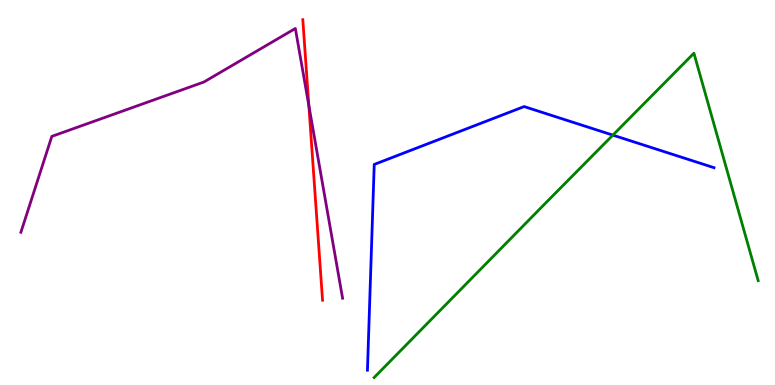[{'lines': ['blue', 'red'], 'intersections': []}, {'lines': ['green', 'red'], 'intersections': []}, {'lines': ['purple', 'red'], 'intersections': [{'x': 3.99, 'y': 7.26}]}, {'lines': ['blue', 'green'], 'intersections': [{'x': 7.91, 'y': 6.49}]}, {'lines': ['blue', 'purple'], 'intersections': []}, {'lines': ['green', 'purple'], 'intersections': []}]